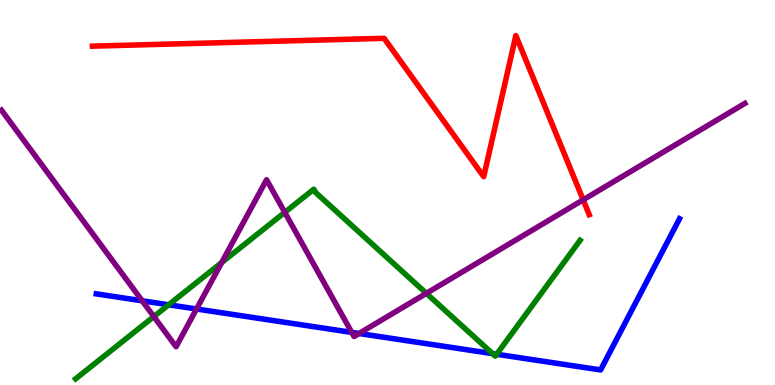[{'lines': ['blue', 'red'], 'intersections': []}, {'lines': ['green', 'red'], 'intersections': []}, {'lines': ['purple', 'red'], 'intersections': [{'x': 7.52, 'y': 4.81}]}, {'lines': ['blue', 'green'], 'intersections': [{'x': 2.18, 'y': 2.08}, {'x': 6.36, 'y': 0.815}, {'x': 6.41, 'y': 0.799}]}, {'lines': ['blue', 'purple'], 'intersections': [{'x': 1.83, 'y': 2.19}, {'x': 2.54, 'y': 1.97}, {'x': 4.54, 'y': 1.37}, {'x': 4.63, 'y': 1.34}]}, {'lines': ['green', 'purple'], 'intersections': [{'x': 1.98, 'y': 1.78}, {'x': 2.86, 'y': 3.18}, {'x': 3.67, 'y': 4.48}, {'x': 5.5, 'y': 2.38}]}]